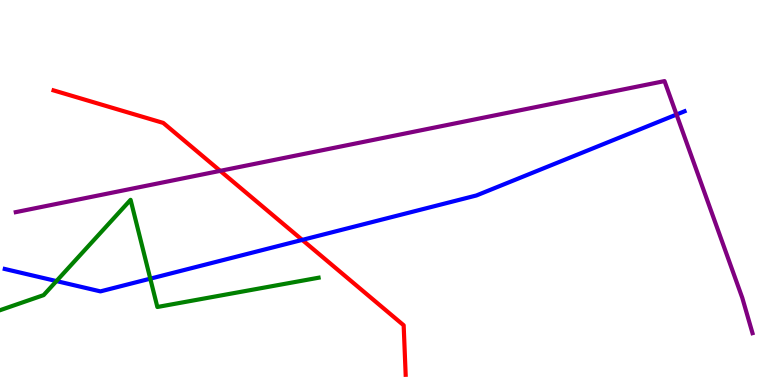[{'lines': ['blue', 'red'], 'intersections': [{'x': 3.9, 'y': 3.77}]}, {'lines': ['green', 'red'], 'intersections': []}, {'lines': ['purple', 'red'], 'intersections': [{'x': 2.84, 'y': 5.56}]}, {'lines': ['blue', 'green'], 'intersections': [{'x': 0.728, 'y': 2.7}, {'x': 1.94, 'y': 2.76}]}, {'lines': ['blue', 'purple'], 'intersections': [{'x': 8.73, 'y': 7.03}]}, {'lines': ['green', 'purple'], 'intersections': []}]